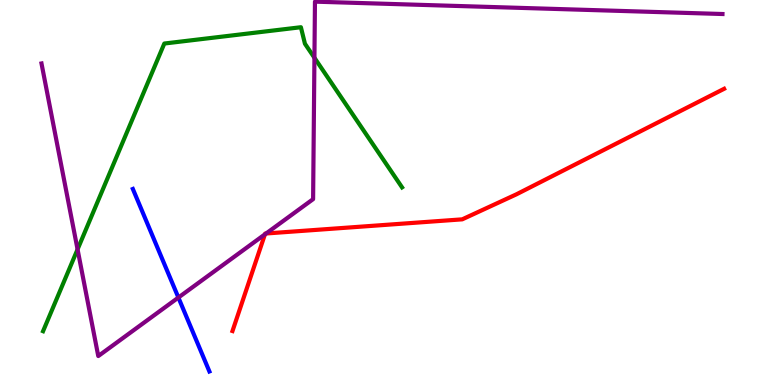[{'lines': ['blue', 'red'], 'intersections': []}, {'lines': ['green', 'red'], 'intersections': []}, {'lines': ['purple', 'red'], 'intersections': [{'x': 3.42, 'y': 3.91}, {'x': 3.43, 'y': 3.94}]}, {'lines': ['blue', 'green'], 'intersections': []}, {'lines': ['blue', 'purple'], 'intersections': [{'x': 2.3, 'y': 2.27}]}, {'lines': ['green', 'purple'], 'intersections': [{'x': 1.0, 'y': 3.52}, {'x': 4.06, 'y': 8.5}]}]